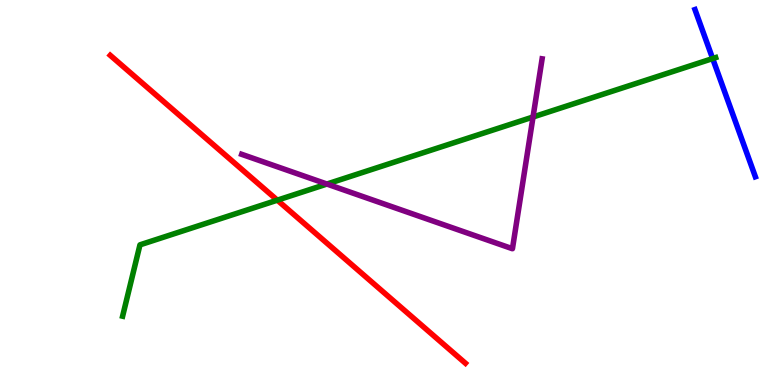[{'lines': ['blue', 'red'], 'intersections': []}, {'lines': ['green', 'red'], 'intersections': [{'x': 3.58, 'y': 4.8}]}, {'lines': ['purple', 'red'], 'intersections': []}, {'lines': ['blue', 'green'], 'intersections': [{'x': 9.2, 'y': 8.48}]}, {'lines': ['blue', 'purple'], 'intersections': []}, {'lines': ['green', 'purple'], 'intersections': [{'x': 4.22, 'y': 5.22}, {'x': 6.88, 'y': 6.96}]}]